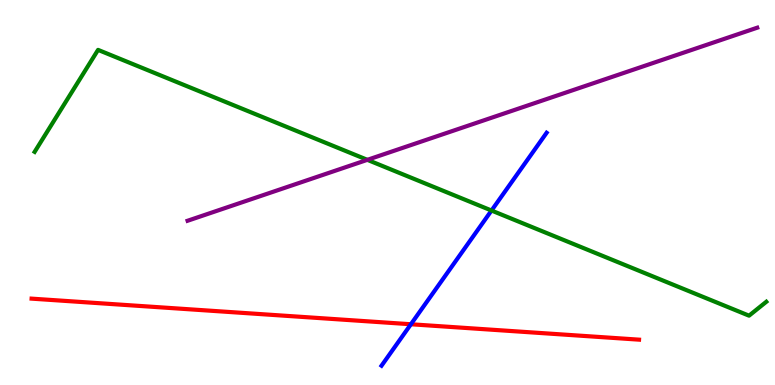[{'lines': ['blue', 'red'], 'intersections': [{'x': 5.3, 'y': 1.58}]}, {'lines': ['green', 'red'], 'intersections': []}, {'lines': ['purple', 'red'], 'intersections': []}, {'lines': ['blue', 'green'], 'intersections': [{'x': 6.34, 'y': 4.53}]}, {'lines': ['blue', 'purple'], 'intersections': []}, {'lines': ['green', 'purple'], 'intersections': [{'x': 4.74, 'y': 5.85}]}]